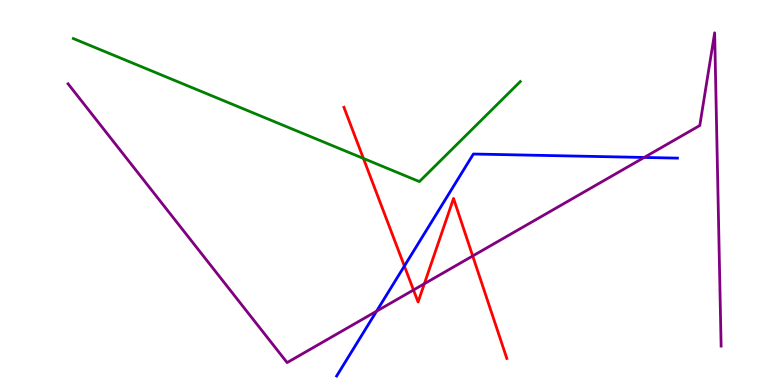[{'lines': ['blue', 'red'], 'intersections': [{'x': 5.22, 'y': 3.09}]}, {'lines': ['green', 'red'], 'intersections': [{'x': 4.69, 'y': 5.88}]}, {'lines': ['purple', 'red'], 'intersections': [{'x': 5.34, 'y': 2.47}, {'x': 5.48, 'y': 2.63}, {'x': 6.1, 'y': 3.35}]}, {'lines': ['blue', 'green'], 'intersections': []}, {'lines': ['blue', 'purple'], 'intersections': [{'x': 4.86, 'y': 1.92}, {'x': 8.31, 'y': 5.91}]}, {'lines': ['green', 'purple'], 'intersections': []}]